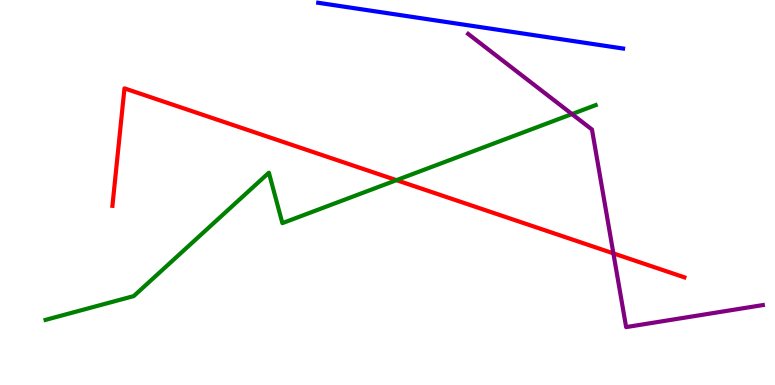[{'lines': ['blue', 'red'], 'intersections': []}, {'lines': ['green', 'red'], 'intersections': [{'x': 5.12, 'y': 5.32}]}, {'lines': ['purple', 'red'], 'intersections': [{'x': 7.91, 'y': 3.42}]}, {'lines': ['blue', 'green'], 'intersections': []}, {'lines': ['blue', 'purple'], 'intersections': []}, {'lines': ['green', 'purple'], 'intersections': [{'x': 7.38, 'y': 7.04}]}]